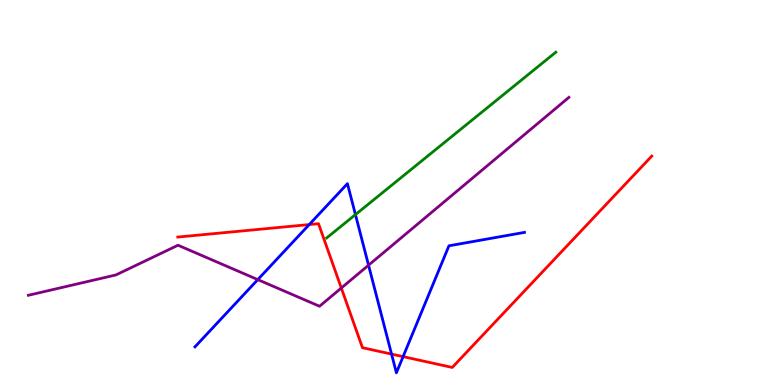[{'lines': ['blue', 'red'], 'intersections': [{'x': 3.99, 'y': 4.17}, {'x': 5.05, 'y': 0.803}, {'x': 5.2, 'y': 0.737}]}, {'lines': ['green', 'red'], 'intersections': []}, {'lines': ['purple', 'red'], 'intersections': [{'x': 4.4, 'y': 2.52}]}, {'lines': ['blue', 'green'], 'intersections': [{'x': 4.59, 'y': 4.43}]}, {'lines': ['blue', 'purple'], 'intersections': [{'x': 3.33, 'y': 2.74}, {'x': 4.76, 'y': 3.11}]}, {'lines': ['green', 'purple'], 'intersections': []}]